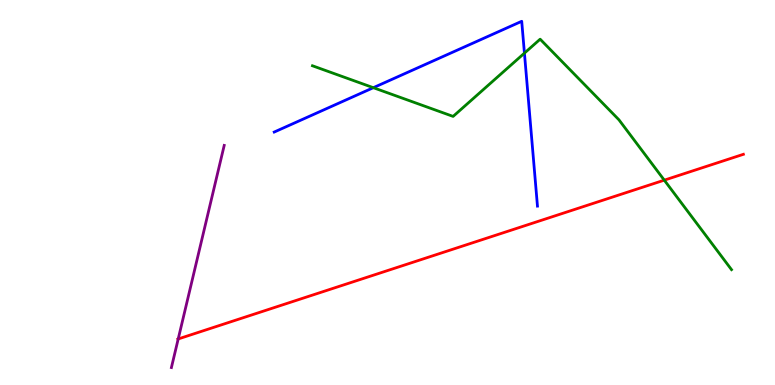[{'lines': ['blue', 'red'], 'intersections': []}, {'lines': ['green', 'red'], 'intersections': [{'x': 8.57, 'y': 5.32}]}, {'lines': ['purple', 'red'], 'intersections': [{'x': 2.3, 'y': 1.2}]}, {'lines': ['blue', 'green'], 'intersections': [{'x': 4.82, 'y': 7.72}, {'x': 6.77, 'y': 8.62}]}, {'lines': ['blue', 'purple'], 'intersections': []}, {'lines': ['green', 'purple'], 'intersections': []}]